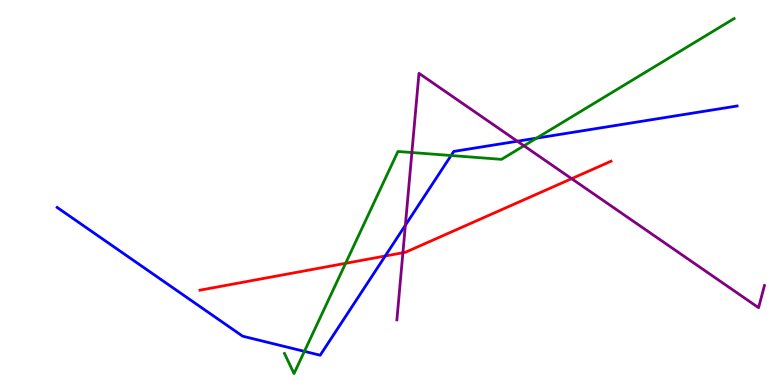[{'lines': ['blue', 'red'], 'intersections': [{'x': 4.97, 'y': 3.35}]}, {'lines': ['green', 'red'], 'intersections': [{'x': 4.46, 'y': 3.16}]}, {'lines': ['purple', 'red'], 'intersections': [{'x': 5.2, 'y': 3.44}, {'x': 7.38, 'y': 5.36}]}, {'lines': ['blue', 'green'], 'intersections': [{'x': 3.93, 'y': 0.874}, {'x': 5.82, 'y': 5.96}, {'x': 6.92, 'y': 6.41}]}, {'lines': ['blue', 'purple'], 'intersections': [{'x': 5.23, 'y': 4.15}, {'x': 6.68, 'y': 6.33}]}, {'lines': ['green', 'purple'], 'intersections': [{'x': 5.31, 'y': 6.04}, {'x': 6.76, 'y': 6.21}]}]